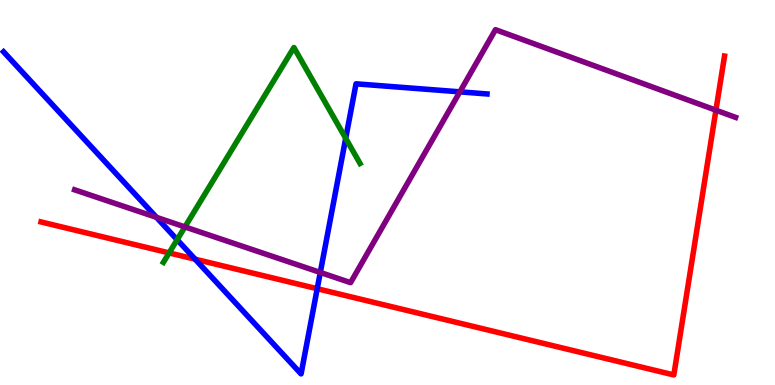[{'lines': ['blue', 'red'], 'intersections': [{'x': 2.52, 'y': 3.27}, {'x': 4.09, 'y': 2.5}]}, {'lines': ['green', 'red'], 'intersections': [{'x': 2.18, 'y': 3.43}]}, {'lines': ['purple', 'red'], 'intersections': [{'x': 9.24, 'y': 7.14}]}, {'lines': ['blue', 'green'], 'intersections': [{'x': 2.29, 'y': 3.77}, {'x': 4.46, 'y': 6.41}]}, {'lines': ['blue', 'purple'], 'intersections': [{'x': 2.02, 'y': 4.35}, {'x': 4.13, 'y': 2.92}, {'x': 5.93, 'y': 7.61}]}, {'lines': ['green', 'purple'], 'intersections': [{'x': 2.39, 'y': 4.11}]}]